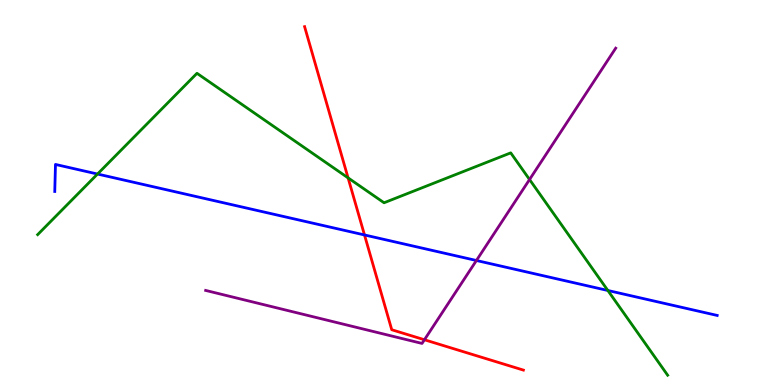[{'lines': ['blue', 'red'], 'intersections': [{'x': 4.7, 'y': 3.9}]}, {'lines': ['green', 'red'], 'intersections': [{'x': 4.49, 'y': 5.38}]}, {'lines': ['purple', 'red'], 'intersections': [{'x': 5.48, 'y': 1.18}]}, {'lines': ['blue', 'green'], 'intersections': [{'x': 1.26, 'y': 5.48}, {'x': 7.84, 'y': 2.45}]}, {'lines': ['blue', 'purple'], 'intersections': [{'x': 6.15, 'y': 3.23}]}, {'lines': ['green', 'purple'], 'intersections': [{'x': 6.83, 'y': 5.34}]}]